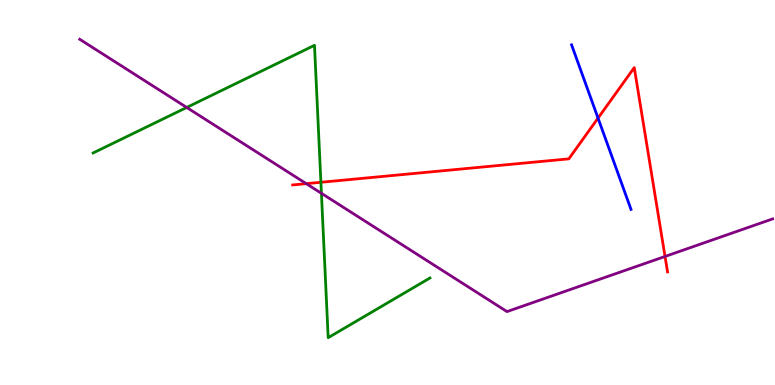[{'lines': ['blue', 'red'], 'intersections': [{'x': 7.72, 'y': 6.93}]}, {'lines': ['green', 'red'], 'intersections': [{'x': 4.14, 'y': 5.27}]}, {'lines': ['purple', 'red'], 'intersections': [{'x': 3.95, 'y': 5.23}, {'x': 8.58, 'y': 3.34}]}, {'lines': ['blue', 'green'], 'intersections': []}, {'lines': ['blue', 'purple'], 'intersections': []}, {'lines': ['green', 'purple'], 'intersections': [{'x': 2.41, 'y': 7.21}, {'x': 4.15, 'y': 4.98}]}]